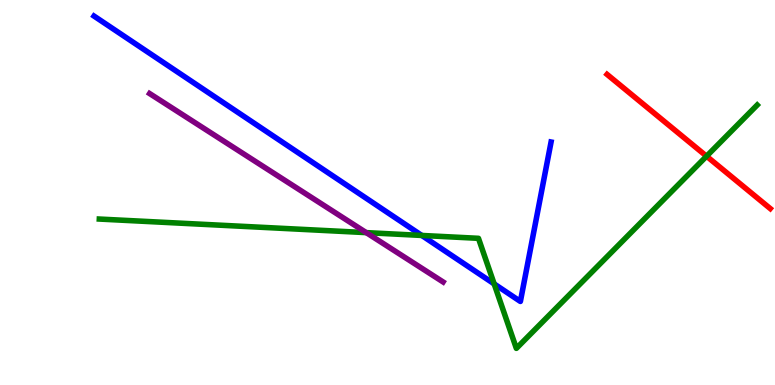[{'lines': ['blue', 'red'], 'intersections': []}, {'lines': ['green', 'red'], 'intersections': [{'x': 9.12, 'y': 5.94}]}, {'lines': ['purple', 'red'], 'intersections': []}, {'lines': ['blue', 'green'], 'intersections': [{'x': 5.44, 'y': 3.88}, {'x': 6.38, 'y': 2.63}]}, {'lines': ['blue', 'purple'], 'intersections': []}, {'lines': ['green', 'purple'], 'intersections': [{'x': 4.73, 'y': 3.96}]}]